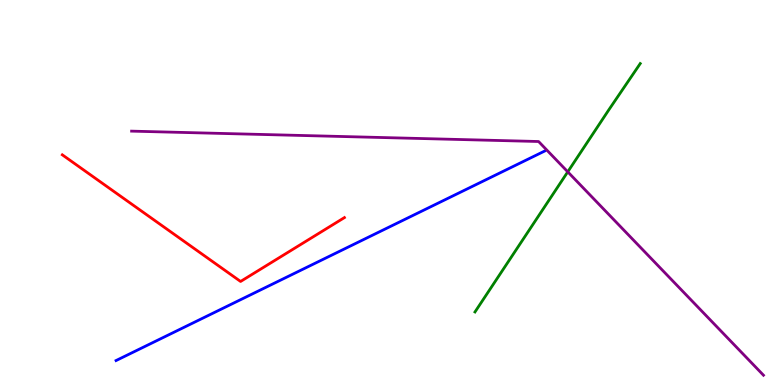[{'lines': ['blue', 'red'], 'intersections': []}, {'lines': ['green', 'red'], 'intersections': []}, {'lines': ['purple', 'red'], 'intersections': []}, {'lines': ['blue', 'green'], 'intersections': []}, {'lines': ['blue', 'purple'], 'intersections': []}, {'lines': ['green', 'purple'], 'intersections': [{'x': 7.33, 'y': 5.54}]}]